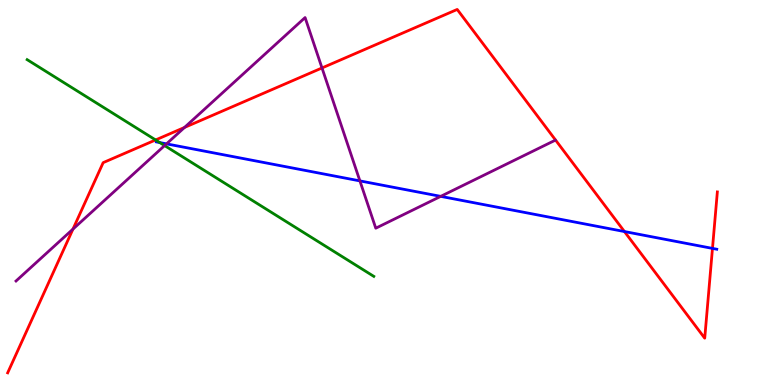[{'lines': ['blue', 'red'], 'intersections': [{'x': 8.06, 'y': 3.99}, {'x': 9.19, 'y': 3.55}]}, {'lines': ['green', 'red'], 'intersections': [{'x': 2.01, 'y': 6.36}]}, {'lines': ['purple', 'red'], 'intersections': [{'x': 0.942, 'y': 4.05}, {'x': 2.38, 'y': 6.69}, {'x': 4.15, 'y': 8.23}]}, {'lines': ['blue', 'green'], 'intersections': [{'x': 2.06, 'y': 6.3}]}, {'lines': ['blue', 'purple'], 'intersections': [{'x': 2.15, 'y': 6.26}, {'x': 4.64, 'y': 5.3}, {'x': 5.69, 'y': 4.9}]}, {'lines': ['green', 'purple'], 'intersections': [{'x': 2.12, 'y': 6.22}]}]